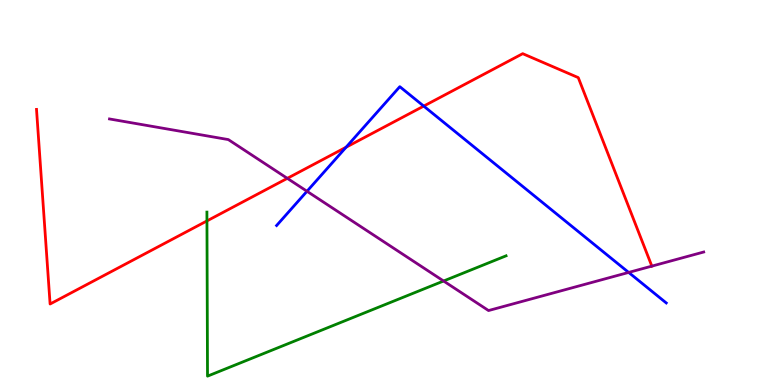[{'lines': ['blue', 'red'], 'intersections': [{'x': 4.47, 'y': 6.18}, {'x': 5.47, 'y': 7.24}]}, {'lines': ['green', 'red'], 'intersections': [{'x': 2.67, 'y': 4.26}]}, {'lines': ['purple', 'red'], 'intersections': [{'x': 3.71, 'y': 5.37}, {'x': 8.41, 'y': 3.09}]}, {'lines': ['blue', 'green'], 'intersections': []}, {'lines': ['blue', 'purple'], 'intersections': [{'x': 3.96, 'y': 5.03}, {'x': 8.11, 'y': 2.92}]}, {'lines': ['green', 'purple'], 'intersections': [{'x': 5.72, 'y': 2.7}]}]